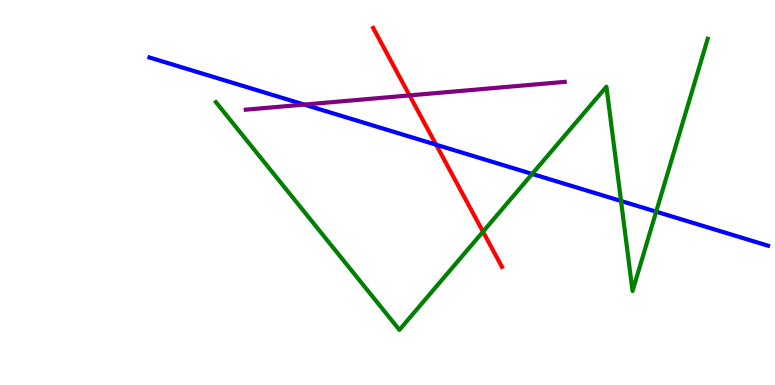[{'lines': ['blue', 'red'], 'intersections': [{'x': 5.63, 'y': 6.24}]}, {'lines': ['green', 'red'], 'intersections': [{'x': 6.23, 'y': 3.98}]}, {'lines': ['purple', 'red'], 'intersections': [{'x': 5.28, 'y': 7.52}]}, {'lines': ['blue', 'green'], 'intersections': [{'x': 6.87, 'y': 5.48}, {'x': 8.01, 'y': 4.78}, {'x': 8.47, 'y': 4.5}]}, {'lines': ['blue', 'purple'], 'intersections': [{'x': 3.93, 'y': 7.28}]}, {'lines': ['green', 'purple'], 'intersections': []}]